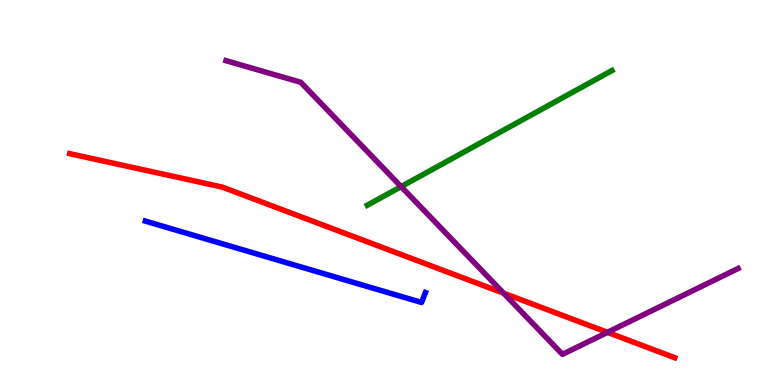[{'lines': ['blue', 'red'], 'intersections': []}, {'lines': ['green', 'red'], 'intersections': []}, {'lines': ['purple', 'red'], 'intersections': [{'x': 6.5, 'y': 2.38}, {'x': 7.84, 'y': 1.37}]}, {'lines': ['blue', 'green'], 'intersections': []}, {'lines': ['blue', 'purple'], 'intersections': []}, {'lines': ['green', 'purple'], 'intersections': [{'x': 5.18, 'y': 5.15}]}]